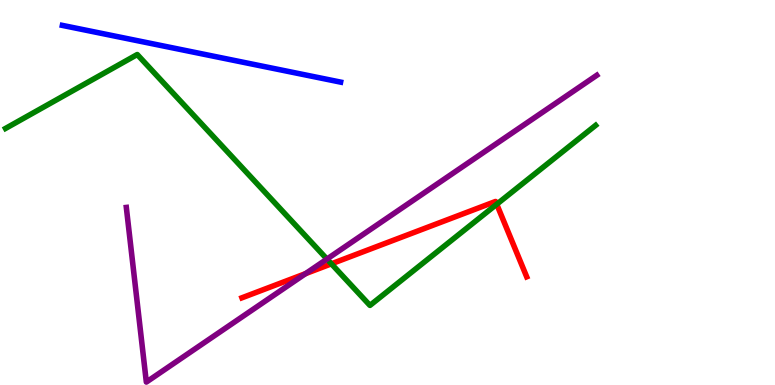[{'lines': ['blue', 'red'], 'intersections': []}, {'lines': ['green', 'red'], 'intersections': [{'x': 4.28, 'y': 3.15}, {'x': 6.41, 'y': 4.69}]}, {'lines': ['purple', 'red'], 'intersections': [{'x': 3.94, 'y': 2.89}]}, {'lines': ['blue', 'green'], 'intersections': []}, {'lines': ['blue', 'purple'], 'intersections': []}, {'lines': ['green', 'purple'], 'intersections': [{'x': 4.22, 'y': 3.27}]}]